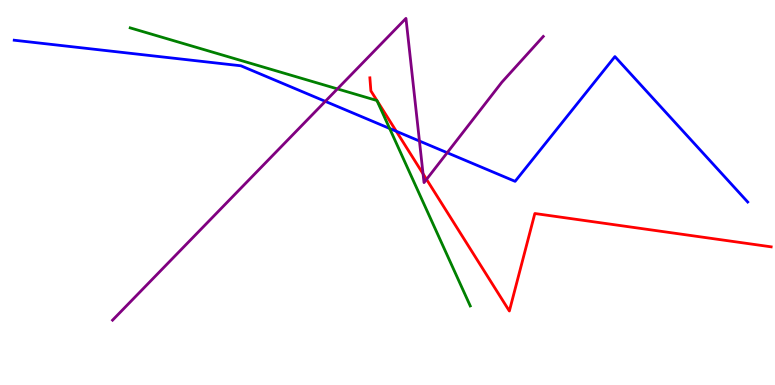[{'lines': ['blue', 'red'], 'intersections': [{'x': 5.11, 'y': 6.59}]}, {'lines': ['green', 'red'], 'intersections': []}, {'lines': ['purple', 'red'], 'intersections': [{'x': 5.46, 'y': 5.49}, {'x': 5.5, 'y': 5.34}]}, {'lines': ['blue', 'green'], 'intersections': [{'x': 5.03, 'y': 6.66}]}, {'lines': ['blue', 'purple'], 'intersections': [{'x': 4.2, 'y': 7.37}, {'x': 5.41, 'y': 6.34}, {'x': 5.77, 'y': 6.03}]}, {'lines': ['green', 'purple'], 'intersections': [{'x': 4.35, 'y': 7.69}]}]